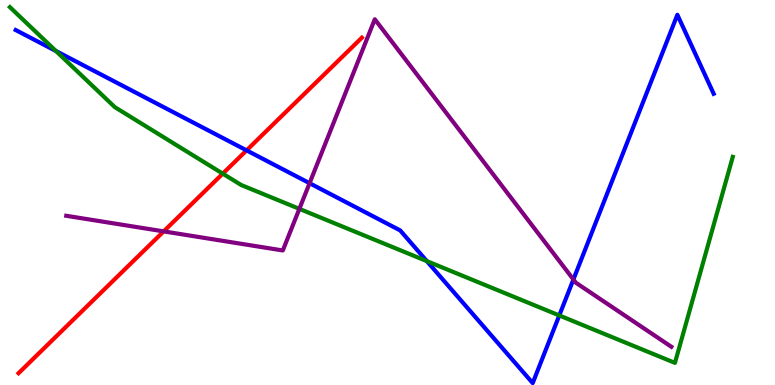[{'lines': ['blue', 'red'], 'intersections': [{'x': 3.18, 'y': 6.09}]}, {'lines': ['green', 'red'], 'intersections': [{'x': 2.87, 'y': 5.49}]}, {'lines': ['purple', 'red'], 'intersections': [{'x': 2.11, 'y': 3.99}]}, {'lines': ['blue', 'green'], 'intersections': [{'x': 0.721, 'y': 8.68}, {'x': 5.51, 'y': 3.22}, {'x': 7.22, 'y': 1.81}]}, {'lines': ['blue', 'purple'], 'intersections': [{'x': 3.99, 'y': 5.24}, {'x': 7.4, 'y': 2.74}]}, {'lines': ['green', 'purple'], 'intersections': [{'x': 3.86, 'y': 4.58}]}]